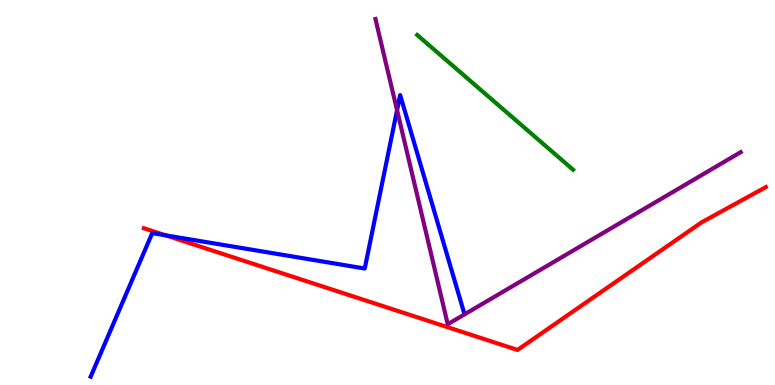[{'lines': ['blue', 'red'], 'intersections': [{'x': 2.14, 'y': 3.89}]}, {'lines': ['green', 'red'], 'intersections': []}, {'lines': ['purple', 'red'], 'intersections': []}, {'lines': ['blue', 'green'], 'intersections': []}, {'lines': ['blue', 'purple'], 'intersections': [{'x': 5.12, 'y': 7.14}]}, {'lines': ['green', 'purple'], 'intersections': []}]